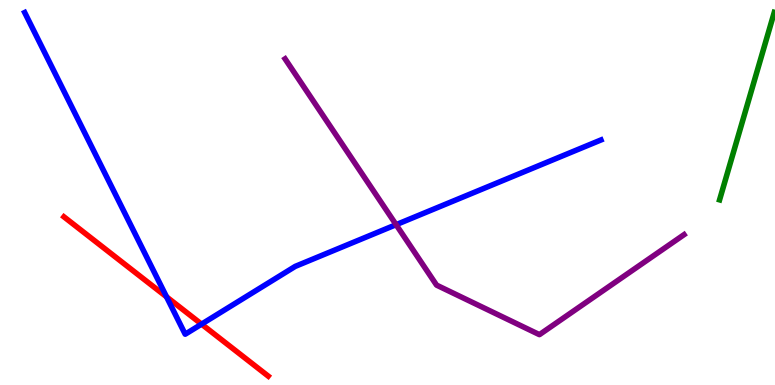[{'lines': ['blue', 'red'], 'intersections': [{'x': 2.15, 'y': 2.29}, {'x': 2.6, 'y': 1.58}]}, {'lines': ['green', 'red'], 'intersections': []}, {'lines': ['purple', 'red'], 'intersections': []}, {'lines': ['blue', 'green'], 'intersections': []}, {'lines': ['blue', 'purple'], 'intersections': [{'x': 5.11, 'y': 4.16}]}, {'lines': ['green', 'purple'], 'intersections': []}]